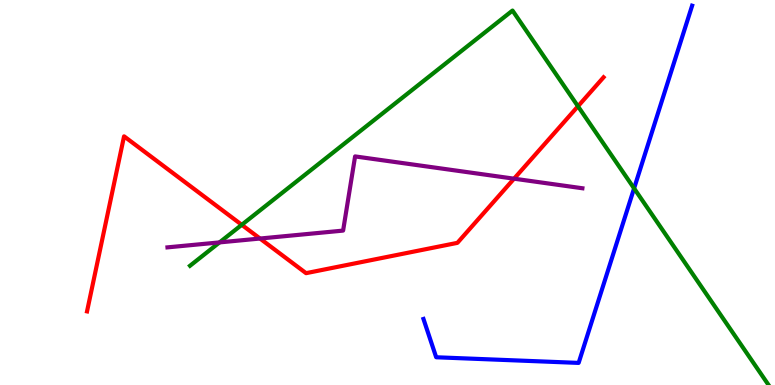[{'lines': ['blue', 'red'], 'intersections': []}, {'lines': ['green', 'red'], 'intersections': [{'x': 3.12, 'y': 4.16}, {'x': 7.46, 'y': 7.24}]}, {'lines': ['purple', 'red'], 'intersections': [{'x': 3.35, 'y': 3.8}, {'x': 6.63, 'y': 5.36}]}, {'lines': ['blue', 'green'], 'intersections': [{'x': 8.18, 'y': 5.11}]}, {'lines': ['blue', 'purple'], 'intersections': []}, {'lines': ['green', 'purple'], 'intersections': [{'x': 2.83, 'y': 3.7}]}]